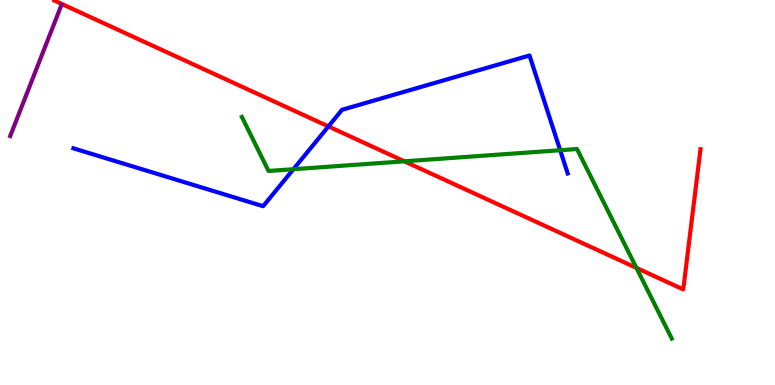[{'lines': ['blue', 'red'], 'intersections': [{'x': 4.24, 'y': 6.72}]}, {'lines': ['green', 'red'], 'intersections': [{'x': 5.22, 'y': 5.81}, {'x': 8.21, 'y': 3.04}]}, {'lines': ['purple', 'red'], 'intersections': []}, {'lines': ['blue', 'green'], 'intersections': [{'x': 3.79, 'y': 5.61}, {'x': 7.23, 'y': 6.1}]}, {'lines': ['blue', 'purple'], 'intersections': []}, {'lines': ['green', 'purple'], 'intersections': []}]